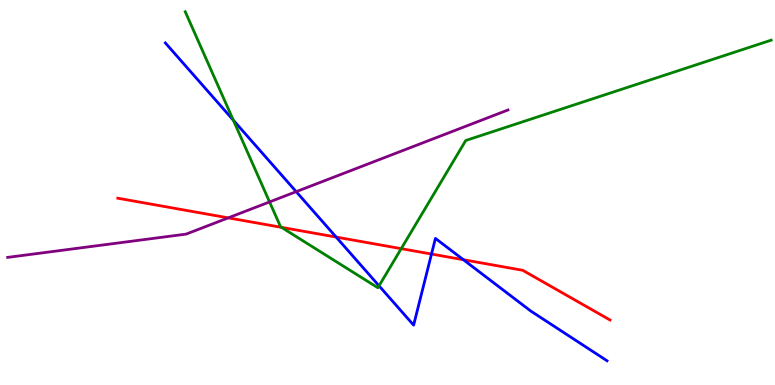[{'lines': ['blue', 'red'], 'intersections': [{'x': 4.34, 'y': 3.84}, {'x': 5.57, 'y': 3.4}, {'x': 5.98, 'y': 3.25}]}, {'lines': ['green', 'red'], 'intersections': [{'x': 3.63, 'y': 4.1}, {'x': 5.18, 'y': 3.54}]}, {'lines': ['purple', 'red'], 'intersections': [{'x': 2.95, 'y': 4.34}]}, {'lines': ['blue', 'green'], 'intersections': [{'x': 3.01, 'y': 6.88}, {'x': 4.89, 'y': 2.58}]}, {'lines': ['blue', 'purple'], 'intersections': [{'x': 3.82, 'y': 5.02}]}, {'lines': ['green', 'purple'], 'intersections': [{'x': 3.48, 'y': 4.76}]}]